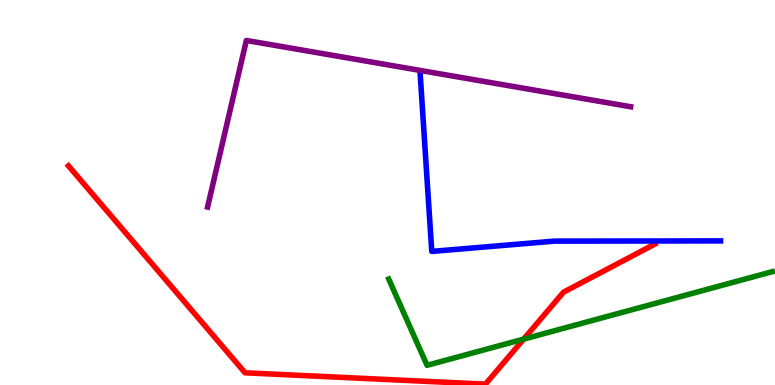[{'lines': ['blue', 'red'], 'intersections': []}, {'lines': ['green', 'red'], 'intersections': [{'x': 6.76, 'y': 1.19}]}, {'lines': ['purple', 'red'], 'intersections': []}, {'lines': ['blue', 'green'], 'intersections': []}, {'lines': ['blue', 'purple'], 'intersections': []}, {'lines': ['green', 'purple'], 'intersections': []}]